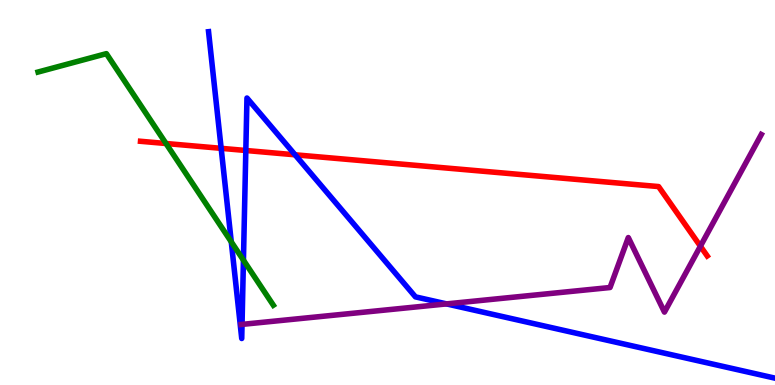[{'lines': ['blue', 'red'], 'intersections': [{'x': 2.85, 'y': 6.15}, {'x': 3.17, 'y': 6.09}, {'x': 3.81, 'y': 5.98}]}, {'lines': ['green', 'red'], 'intersections': [{'x': 2.14, 'y': 6.27}]}, {'lines': ['purple', 'red'], 'intersections': [{'x': 9.04, 'y': 3.61}]}, {'lines': ['blue', 'green'], 'intersections': [{'x': 2.98, 'y': 3.72}, {'x': 3.14, 'y': 3.24}]}, {'lines': ['blue', 'purple'], 'intersections': [{'x': 3.12, 'y': 1.57}, {'x': 5.76, 'y': 2.11}]}, {'lines': ['green', 'purple'], 'intersections': []}]